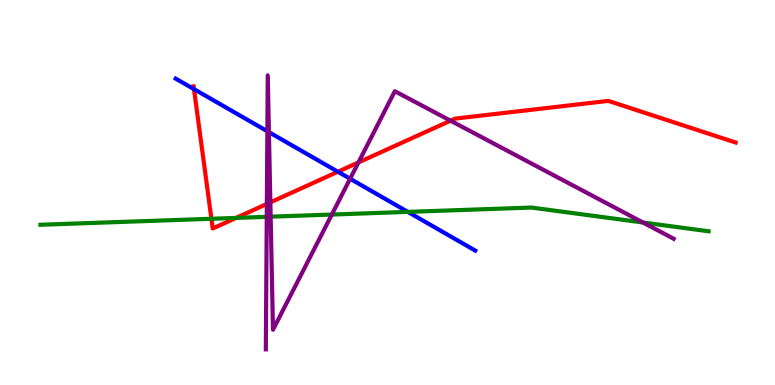[{'lines': ['blue', 'red'], 'intersections': [{'x': 2.5, 'y': 7.68}, {'x': 4.36, 'y': 5.54}]}, {'lines': ['green', 'red'], 'intersections': [{'x': 2.73, 'y': 4.32}, {'x': 3.05, 'y': 4.34}]}, {'lines': ['purple', 'red'], 'intersections': [{'x': 3.44, 'y': 4.7}, {'x': 3.49, 'y': 4.74}, {'x': 4.63, 'y': 5.78}, {'x': 5.81, 'y': 6.87}]}, {'lines': ['blue', 'green'], 'intersections': [{'x': 5.26, 'y': 4.5}]}, {'lines': ['blue', 'purple'], 'intersections': [{'x': 3.45, 'y': 6.59}, {'x': 3.47, 'y': 6.57}, {'x': 4.52, 'y': 5.36}]}, {'lines': ['green', 'purple'], 'intersections': [{'x': 3.44, 'y': 4.37}, {'x': 3.49, 'y': 4.37}, {'x': 4.28, 'y': 4.43}, {'x': 8.3, 'y': 4.22}]}]